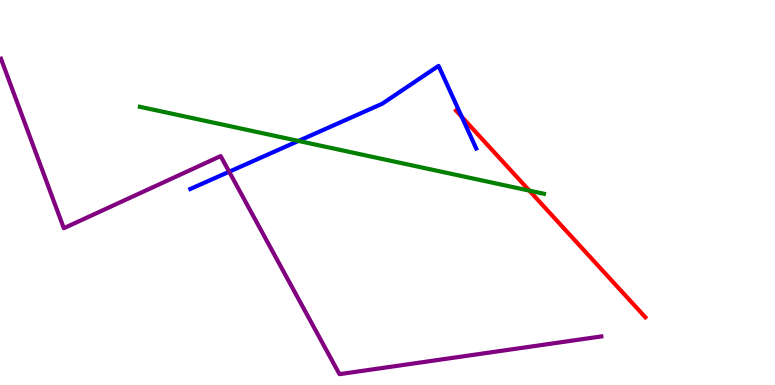[{'lines': ['blue', 'red'], 'intersections': [{'x': 5.96, 'y': 6.96}]}, {'lines': ['green', 'red'], 'intersections': [{'x': 6.83, 'y': 5.05}]}, {'lines': ['purple', 'red'], 'intersections': []}, {'lines': ['blue', 'green'], 'intersections': [{'x': 3.85, 'y': 6.34}]}, {'lines': ['blue', 'purple'], 'intersections': [{'x': 2.96, 'y': 5.54}]}, {'lines': ['green', 'purple'], 'intersections': []}]